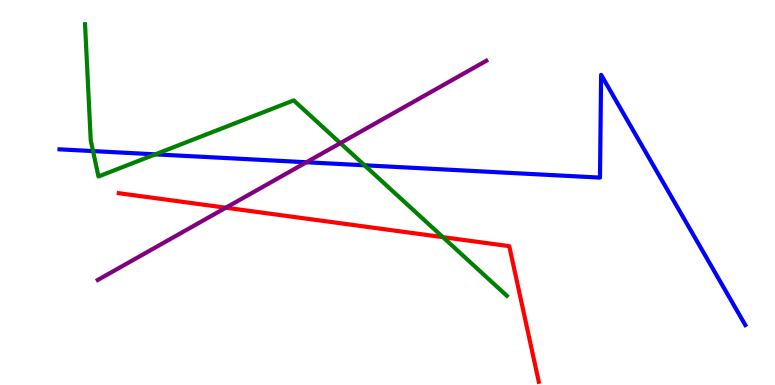[{'lines': ['blue', 'red'], 'intersections': []}, {'lines': ['green', 'red'], 'intersections': [{'x': 5.71, 'y': 3.84}]}, {'lines': ['purple', 'red'], 'intersections': [{'x': 2.91, 'y': 4.6}]}, {'lines': ['blue', 'green'], 'intersections': [{'x': 1.2, 'y': 6.08}, {'x': 2.0, 'y': 5.99}, {'x': 4.7, 'y': 5.71}]}, {'lines': ['blue', 'purple'], 'intersections': [{'x': 3.95, 'y': 5.79}]}, {'lines': ['green', 'purple'], 'intersections': [{'x': 4.39, 'y': 6.28}]}]